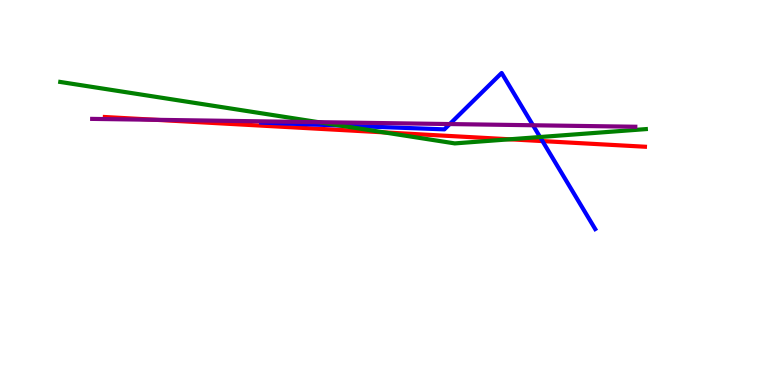[{'lines': ['blue', 'red'], 'intersections': [{'x': 7.0, 'y': 6.34}]}, {'lines': ['green', 'red'], 'intersections': [{'x': 4.95, 'y': 6.56}, {'x': 6.58, 'y': 6.38}]}, {'lines': ['purple', 'red'], 'intersections': [{'x': 2.01, 'y': 6.89}]}, {'lines': ['blue', 'green'], 'intersections': [{'x': 4.39, 'y': 6.74}, {'x': 6.97, 'y': 6.44}]}, {'lines': ['blue', 'purple'], 'intersections': [{'x': 5.8, 'y': 6.78}, {'x': 6.88, 'y': 6.75}]}, {'lines': ['green', 'purple'], 'intersections': [{'x': 4.11, 'y': 6.83}]}]